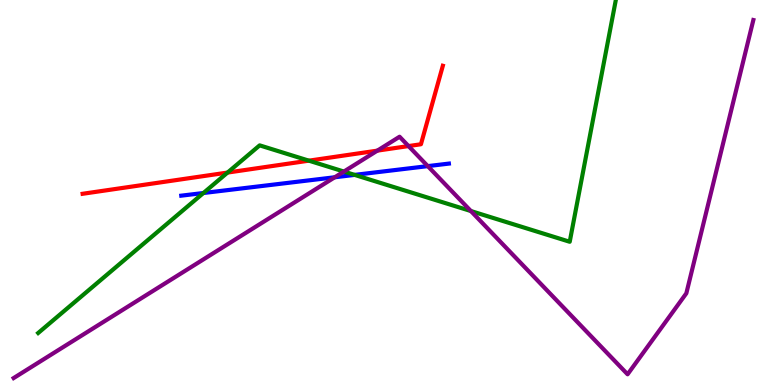[{'lines': ['blue', 'red'], 'intersections': []}, {'lines': ['green', 'red'], 'intersections': [{'x': 2.94, 'y': 5.52}, {'x': 3.99, 'y': 5.83}]}, {'lines': ['purple', 'red'], 'intersections': [{'x': 4.87, 'y': 6.09}, {'x': 5.27, 'y': 6.21}]}, {'lines': ['blue', 'green'], 'intersections': [{'x': 2.62, 'y': 4.99}, {'x': 4.58, 'y': 5.46}]}, {'lines': ['blue', 'purple'], 'intersections': [{'x': 4.32, 'y': 5.4}, {'x': 5.52, 'y': 5.69}]}, {'lines': ['green', 'purple'], 'intersections': [{'x': 4.44, 'y': 5.54}, {'x': 6.08, 'y': 4.52}]}]